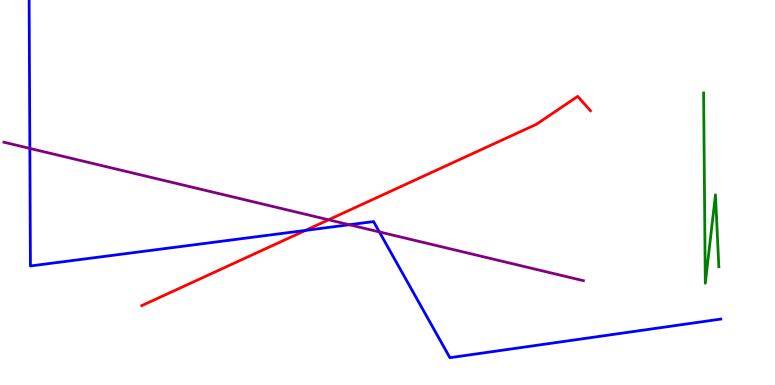[{'lines': ['blue', 'red'], 'intersections': [{'x': 3.94, 'y': 4.02}]}, {'lines': ['green', 'red'], 'intersections': []}, {'lines': ['purple', 'red'], 'intersections': [{'x': 4.24, 'y': 4.29}]}, {'lines': ['blue', 'green'], 'intersections': []}, {'lines': ['blue', 'purple'], 'intersections': [{'x': 0.385, 'y': 6.14}, {'x': 4.51, 'y': 4.16}, {'x': 4.89, 'y': 3.98}]}, {'lines': ['green', 'purple'], 'intersections': []}]